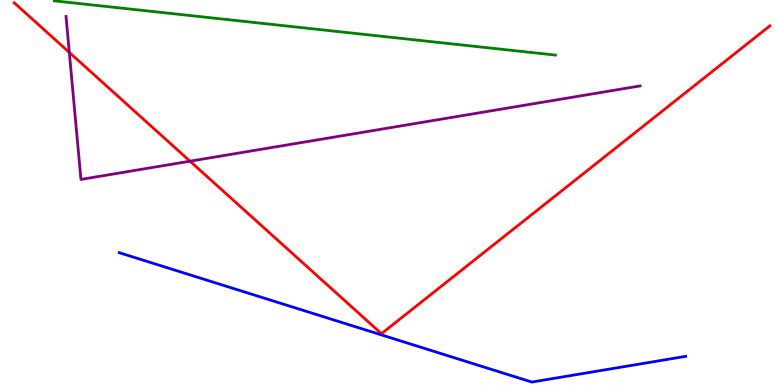[{'lines': ['blue', 'red'], 'intersections': []}, {'lines': ['green', 'red'], 'intersections': []}, {'lines': ['purple', 'red'], 'intersections': [{'x': 0.894, 'y': 8.64}, {'x': 2.45, 'y': 5.81}]}, {'lines': ['blue', 'green'], 'intersections': []}, {'lines': ['blue', 'purple'], 'intersections': []}, {'lines': ['green', 'purple'], 'intersections': []}]